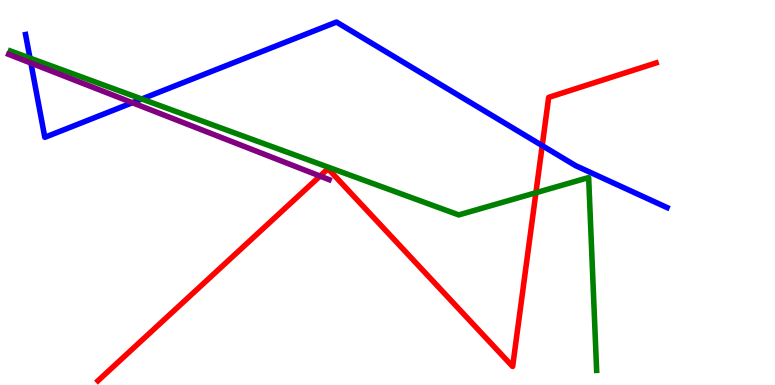[{'lines': ['blue', 'red'], 'intersections': [{'x': 7.0, 'y': 6.22}]}, {'lines': ['green', 'red'], 'intersections': [{'x': 6.92, 'y': 4.99}]}, {'lines': ['purple', 'red'], 'intersections': [{'x': 4.13, 'y': 5.43}]}, {'lines': ['blue', 'green'], 'intersections': [{'x': 0.387, 'y': 8.49}, {'x': 1.83, 'y': 7.43}]}, {'lines': ['blue', 'purple'], 'intersections': [{'x': 0.399, 'y': 8.36}, {'x': 1.71, 'y': 7.33}]}, {'lines': ['green', 'purple'], 'intersections': []}]